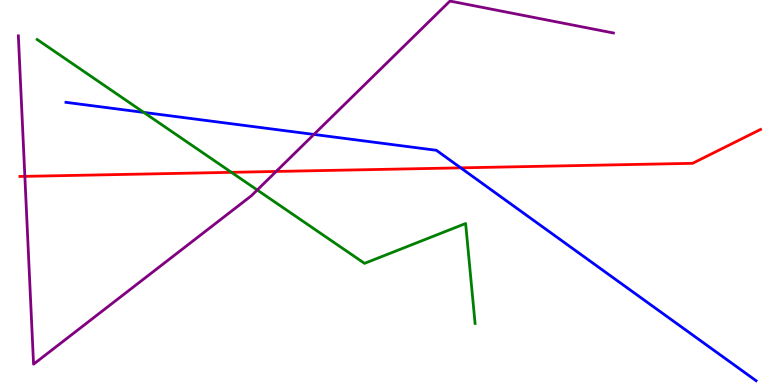[{'lines': ['blue', 'red'], 'intersections': [{'x': 5.94, 'y': 5.64}]}, {'lines': ['green', 'red'], 'intersections': [{'x': 2.99, 'y': 5.52}]}, {'lines': ['purple', 'red'], 'intersections': [{'x': 0.321, 'y': 5.42}, {'x': 3.56, 'y': 5.55}]}, {'lines': ['blue', 'green'], 'intersections': [{'x': 1.86, 'y': 7.08}]}, {'lines': ['blue', 'purple'], 'intersections': [{'x': 4.05, 'y': 6.51}]}, {'lines': ['green', 'purple'], 'intersections': [{'x': 3.32, 'y': 5.07}]}]